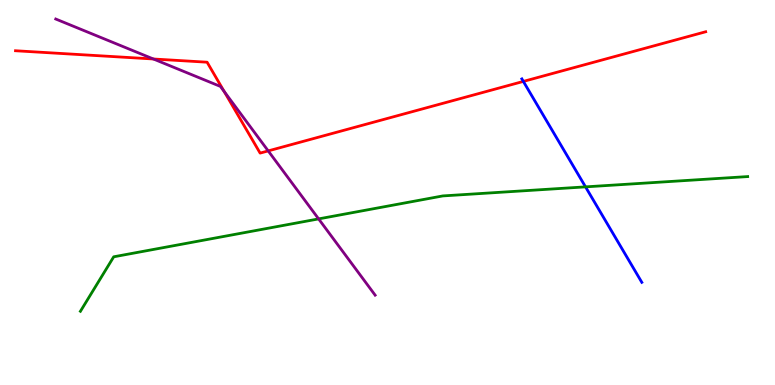[{'lines': ['blue', 'red'], 'intersections': [{'x': 6.75, 'y': 7.89}]}, {'lines': ['green', 'red'], 'intersections': []}, {'lines': ['purple', 'red'], 'intersections': [{'x': 1.98, 'y': 8.47}, {'x': 2.89, 'y': 7.62}, {'x': 3.46, 'y': 6.08}]}, {'lines': ['blue', 'green'], 'intersections': [{'x': 7.56, 'y': 5.15}]}, {'lines': ['blue', 'purple'], 'intersections': []}, {'lines': ['green', 'purple'], 'intersections': [{'x': 4.11, 'y': 4.31}]}]